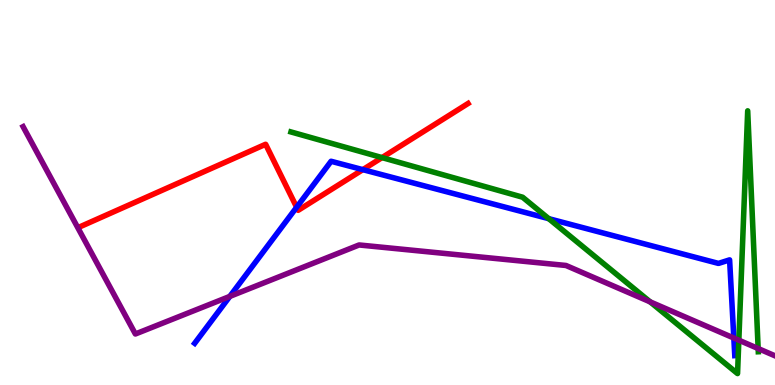[{'lines': ['blue', 'red'], 'intersections': [{'x': 3.83, 'y': 4.62}, {'x': 4.68, 'y': 5.59}]}, {'lines': ['green', 'red'], 'intersections': [{'x': 4.93, 'y': 5.91}]}, {'lines': ['purple', 'red'], 'intersections': []}, {'lines': ['blue', 'green'], 'intersections': [{'x': 7.08, 'y': 4.32}]}, {'lines': ['blue', 'purple'], 'intersections': [{'x': 2.97, 'y': 2.3}, {'x': 9.47, 'y': 1.22}]}, {'lines': ['green', 'purple'], 'intersections': [{'x': 8.39, 'y': 2.16}, {'x': 9.53, 'y': 1.16}, {'x': 9.78, 'y': 0.947}]}]